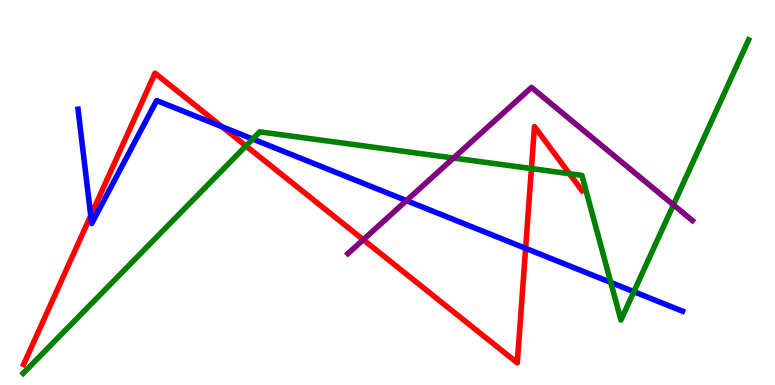[{'lines': ['blue', 'red'], 'intersections': [{'x': 1.17, 'y': 4.4}, {'x': 2.86, 'y': 6.71}, {'x': 6.78, 'y': 3.55}]}, {'lines': ['green', 'red'], 'intersections': [{'x': 3.17, 'y': 6.21}, {'x': 6.86, 'y': 5.62}, {'x': 7.35, 'y': 5.49}]}, {'lines': ['purple', 'red'], 'intersections': [{'x': 4.69, 'y': 3.77}]}, {'lines': ['blue', 'green'], 'intersections': [{'x': 3.26, 'y': 6.39}, {'x': 7.88, 'y': 2.66}, {'x': 8.18, 'y': 2.42}]}, {'lines': ['blue', 'purple'], 'intersections': [{'x': 5.24, 'y': 4.79}]}, {'lines': ['green', 'purple'], 'intersections': [{'x': 5.85, 'y': 5.9}, {'x': 8.69, 'y': 4.68}]}]